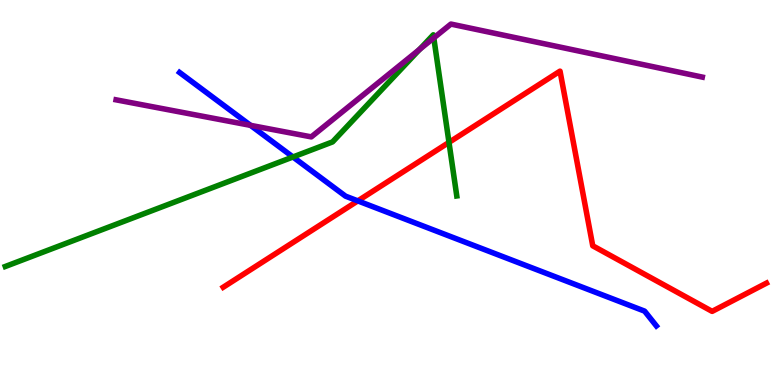[{'lines': ['blue', 'red'], 'intersections': [{'x': 4.62, 'y': 4.78}]}, {'lines': ['green', 'red'], 'intersections': [{'x': 5.79, 'y': 6.3}]}, {'lines': ['purple', 'red'], 'intersections': []}, {'lines': ['blue', 'green'], 'intersections': [{'x': 3.78, 'y': 5.92}]}, {'lines': ['blue', 'purple'], 'intersections': [{'x': 3.23, 'y': 6.74}]}, {'lines': ['green', 'purple'], 'intersections': [{'x': 5.41, 'y': 8.72}, {'x': 5.6, 'y': 9.02}]}]